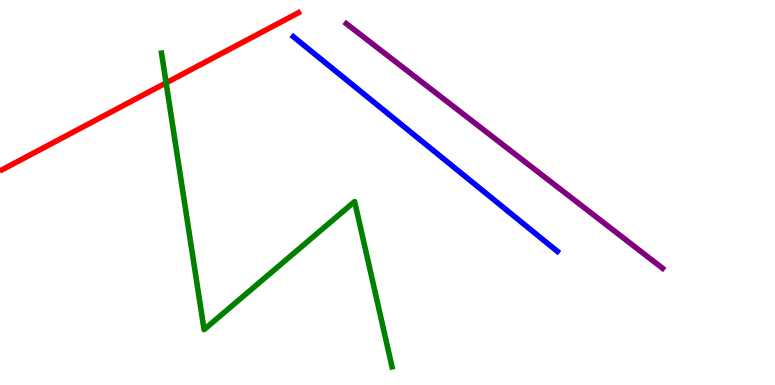[{'lines': ['blue', 'red'], 'intersections': []}, {'lines': ['green', 'red'], 'intersections': [{'x': 2.14, 'y': 7.85}]}, {'lines': ['purple', 'red'], 'intersections': []}, {'lines': ['blue', 'green'], 'intersections': []}, {'lines': ['blue', 'purple'], 'intersections': []}, {'lines': ['green', 'purple'], 'intersections': []}]